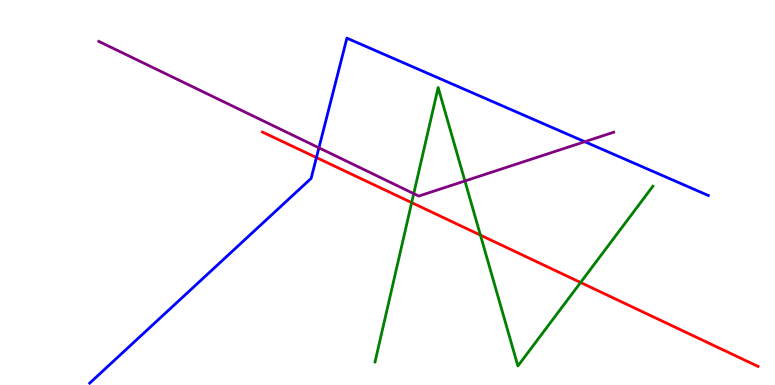[{'lines': ['blue', 'red'], 'intersections': [{'x': 4.08, 'y': 5.91}]}, {'lines': ['green', 'red'], 'intersections': [{'x': 5.31, 'y': 4.74}, {'x': 6.2, 'y': 3.89}, {'x': 7.49, 'y': 2.66}]}, {'lines': ['purple', 'red'], 'intersections': []}, {'lines': ['blue', 'green'], 'intersections': []}, {'lines': ['blue', 'purple'], 'intersections': [{'x': 4.12, 'y': 6.16}, {'x': 7.55, 'y': 6.32}]}, {'lines': ['green', 'purple'], 'intersections': [{'x': 5.34, 'y': 4.97}, {'x': 6.0, 'y': 5.3}]}]